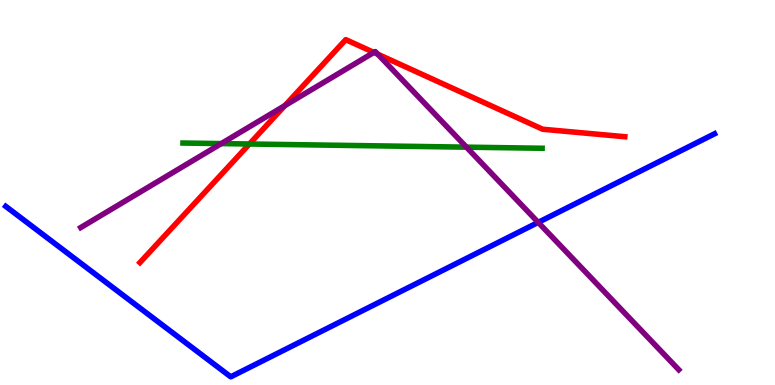[{'lines': ['blue', 'red'], 'intersections': []}, {'lines': ['green', 'red'], 'intersections': [{'x': 3.22, 'y': 6.26}]}, {'lines': ['purple', 'red'], 'intersections': [{'x': 3.68, 'y': 7.26}, {'x': 4.82, 'y': 8.64}, {'x': 4.87, 'y': 8.59}]}, {'lines': ['blue', 'green'], 'intersections': []}, {'lines': ['blue', 'purple'], 'intersections': [{'x': 6.94, 'y': 4.22}]}, {'lines': ['green', 'purple'], 'intersections': [{'x': 2.86, 'y': 6.27}, {'x': 6.02, 'y': 6.18}]}]